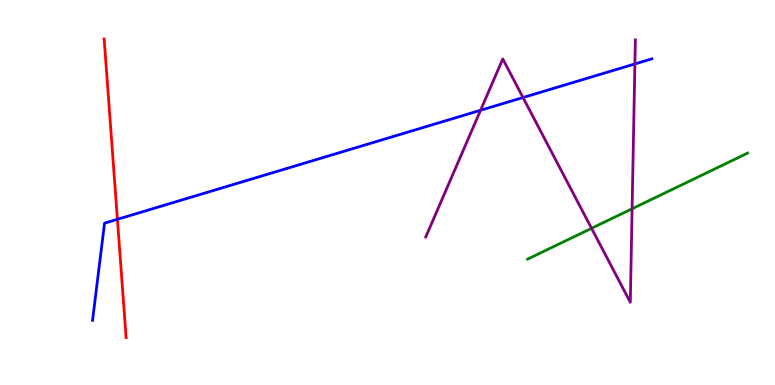[{'lines': ['blue', 'red'], 'intersections': [{'x': 1.52, 'y': 4.3}]}, {'lines': ['green', 'red'], 'intersections': []}, {'lines': ['purple', 'red'], 'intersections': []}, {'lines': ['blue', 'green'], 'intersections': []}, {'lines': ['blue', 'purple'], 'intersections': [{'x': 6.2, 'y': 7.14}, {'x': 6.75, 'y': 7.47}, {'x': 8.19, 'y': 8.34}]}, {'lines': ['green', 'purple'], 'intersections': [{'x': 7.63, 'y': 4.07}, {'x': 8.16, 'y': 4.58}]}]